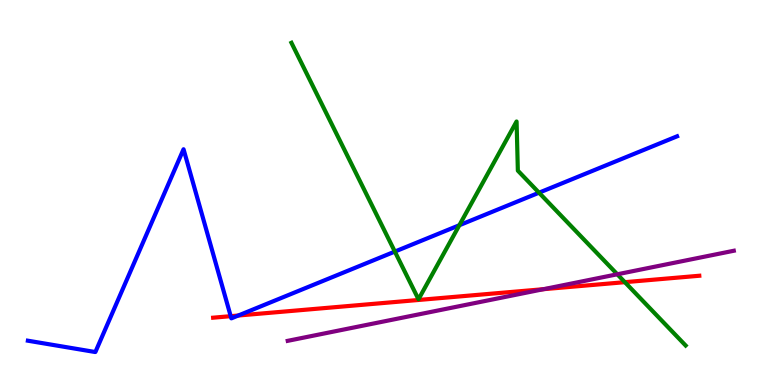[{'lines': ['blue', 'red'], 'intersections': [{'x': 2.98, 'y': 1.79}, {'x': 3.07, 'y': 1.8}]}, {'lines': ['green', 'red'], 'intersections': [{'x': 8.06, 'y': 2.67}]}, {'lines': ['purple', 'red'], 'intersections': [{'x': 7.01, 'y': 2.49}]}, {'lines': ['blue', 'green'], 'intersections': [{'x': 5.09, 'y': 3.47}, {'x': 5.93, 'y': 4.15}, {'x': 6.96, 'y': 4.99}]}, {'lines': ['blue', 'purple'], 'intersections': []}, {'lines': ['green', 'purple'], 'intersections': [{'x': 7.97, 'y': 2.88}]}]